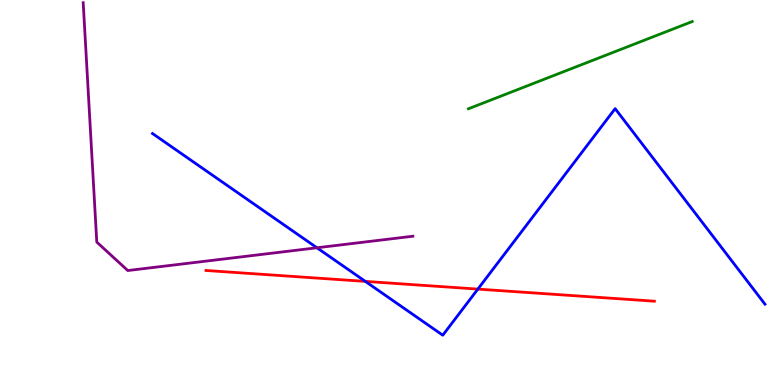[{'lines': ['blue', 'red'], 'intersections': [{'x': 4.71, 'y': 2.69}, {'x': 6.17, 'y': 2.49}]}, {'lines': ['green', 'red'], 'intersections': []}, {'lines': ['purple', 'red'], 'intersections': []}, {'lines': ['blue', 'green'], 'intersections': []}, {'lines': ['blue', 'purple'], 'intersections': [{'x': 4.09, 'y': 3.56}]}, {'lines': ['green', 'purple'], 'intersections': []}]